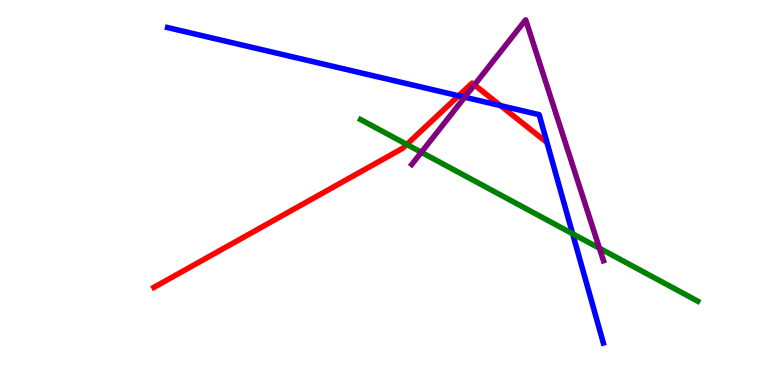[{'lines': ['blue', 'red'], 'intersections': [{'x': 5.92, 'y': 7.51}, {'x': 6.46, 'y': 7.26}]}, {'lines': ['green', 'red'], 'intersections': [{'x': 5.25, 'y': 6.25}]}, {'lines': ['purple', 'red'], 'intersections': [{'x': 6.12, 'y': 7.79}]}, {'lines': ['blue', 'green'], 'intersections': [{'x': 7.39, 'y': 3.93}]}, {'lines': ['blue', 'purple'], 'intersections': [{'x': 6.0, 'y': 7.47}]}, {'lines': ['green', 'purple'], 'intersections': [{'x': 5.44, 'y': 6.04}, {'x': 7.73, 'y': 3.55}]}]